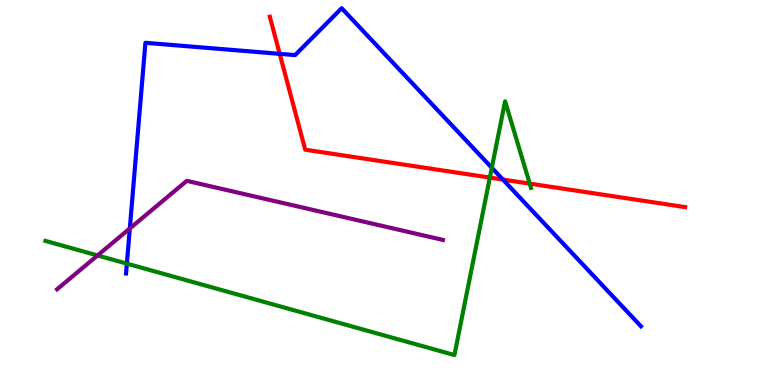[{'lines': ['blue', 'red'], 'intersections': [{'x': 3.61, 'y': 8.6}, {'x': 6.49, 'y': 5.34}]}, {'lines': ['green', 'red'], 'intersections': [{'x': 6.32, 'y': 5.39}, {'x': 6.84, 'y': 5.23}]}, {'lines': ['purple', 'red'], 'intersections': []}, {'lines': ['blue', 'green'], 'intersections': [{'x': 1.64, 'y': 3.15}, {'x': 6.35, 'y': 5.64}]}, {'lines': ['blue', 'purple'], 'intersections': [{'x': 1.68, 'y': 4.07}]}, {'lines': ['green', 'purple'], 'intersections': [{'x': 1.26, 'y': 3.37}]}]